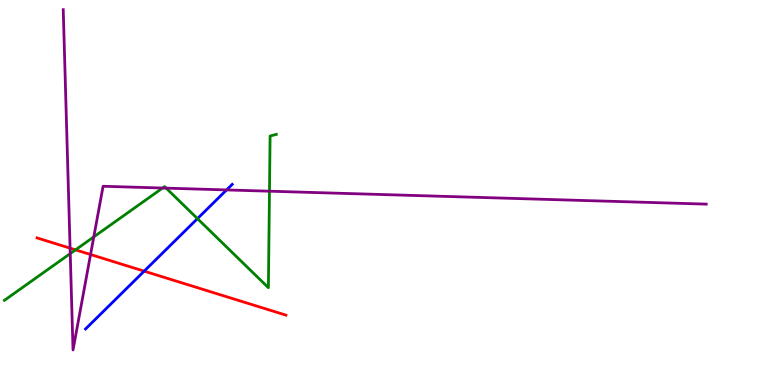[{'lines': ['blue', 'red'], 'intersections': [{'x': 1.86, 'y': 2.96}]}, {'lines': ['green', 'red'], 'intersections': [{'x': 0.974, 'y': 3.51}]}, {'lines': ['purple', 'red'], 'intersections': [{'x': 0.904, 'y': 3.55}, {'x': 1.17, 'y': 3.39}]}, {'lines': ['blue', 'green'], 'intersections': [{'x': 2.55, 'y': 4.32}]}, {'lines': ['blue', 'purple'], 'intersections': [{'x': 2.92, 'y': 5.07}]}, {'lines': ['green', 'purple'], 'intersections': [{'x': 0.906, 'y': 3.41}, {'x': 1.21, 'y': 3.85}, {'x': 2.1, 'y': 5.12}, {'x': 2.14, 'y': 5.11}, {'x': 3.48, 'y': 5.03}]}]